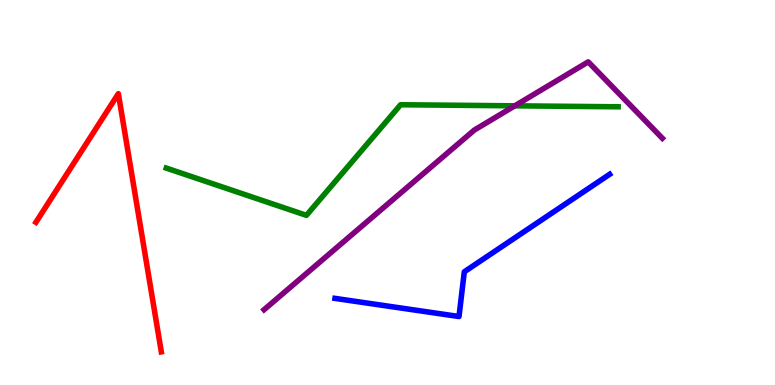[{'lines': ['blue', 'red'], 'intersections': []}, {'lines': ['green', 'red'], 'intersections': []}, {'lines': ['purple', 'red'], 'intersections': []}, {'lines': ['blue', 'green'], 'intersections': []}, {'lines': ['blue', 'purple'], 'intersections': []}, {'lines': ['green', 'purple'], 'intersections': [{'x': 6.64, 'y': 7.25}]}]